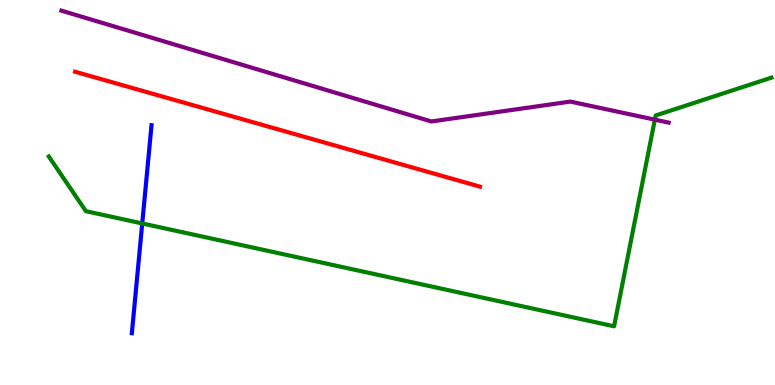[{'lines': ['blue', 'red'], 'intersections': []}, {'lines': ['green', 'red'], 'intersections': []}, {'lines': ['purple', 'red'], 'intersections': []}, {'lines': ['blue', 'green'], 'intersections': [{'x': 1.84, 'y': 4.2}]}, {'lines': ['blue', 'purple'], 'intersections': []}, {'lines': ['green', 'purple'], 'intersections': [{'x': 8.45, 'y': 6.89}]}]